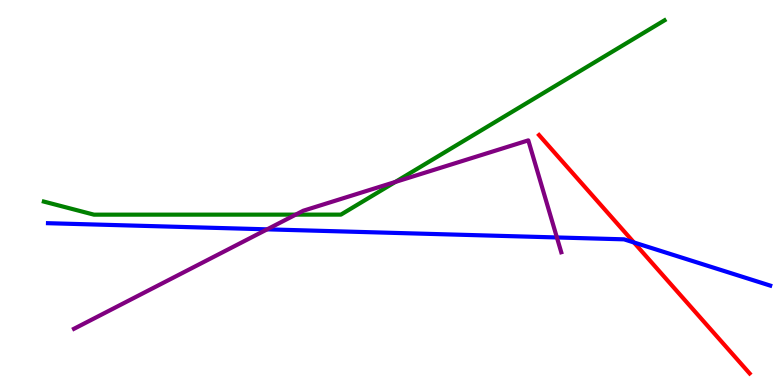[{'lines': ['blue', 'red'], 'intersections': [{'x': 8.18, 'y': 3.7}]}, {'lines': ['green', 'red'], 'intersections': []}, {'lines': ['purple', 'red'], 'intersections': []}, {'lines': ['blue', 'green'], 'intersections': []}, {'lines': ['blue', 'purple'], 'intersections': [{'x': 3.45, 'y': 4.04}, {'x': 7.19, 'y': 3.83}]}, {'lines': ['green', 'purple'], 'intersections': [{'x': 3.82, 'y': 4.43}, {'x': 5.1, 'y': 5.27}]}]